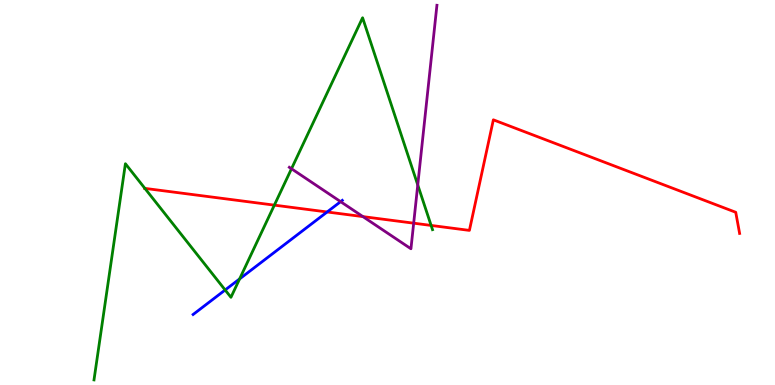[{'lines': ['blue', 'red'], 'intersections': [{'x': 4.22, 'y': 4.49}]}, {'lines': ['green', 'red'], 'intersections': [{'x': 1.87, 'y': 5.11}, {'x': 3.54, 'y': 4.67}, {'x': 5.56, 'y': 4.14}]}, {'lines': ['purple', 'red'], 'intersections': [{'x': 4.68, 'y': 4.37}, {'x': 5.34, 'y': 4.2}]}, {'lines': ['blue', 'green'], 'intersections': [{'x': 2.91, 'y': 2.47}, {'x': 3.09, 'y': 2.76}]}, {'lines': ['blue', 'purple'], 'intersections': [{'x': 4.39, 'y': 4.76}]}, {'lines': ['green', 'purple'], 'intersections': [{'x': 3.76, 'y': 5.62}, {'x': 5.39, 'y': 5.2}]}]